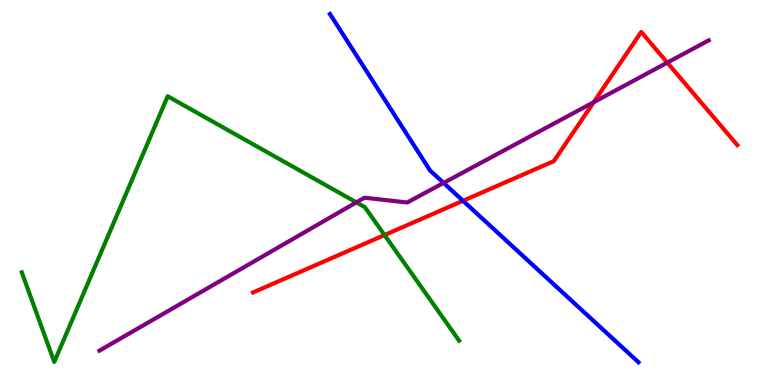[{'lines': ['blue', 'red'], 'intersections': [{'x': 5.97, 'y': 4.78}]}, {'lines': ['green', 'red'], 'intersections': [{'x': 4.96, 'y': 3.89}]}, {'lines': ['purple', 'red'], 'intersections': [{'x': 7.66, 'y': 7.35}, {'x': 8.61, 'y': 8.37}]}, {'lines': ['blue', 'green'], 'intersections': []}, {'lines': ['blue', 'purple'], 'intersections': [{'x': 5.72, 'y': 5.25}]}, {'lines': ['green', 'purple'], 'intersections': [{'x': 4.6, 'y': 4.74}]}]